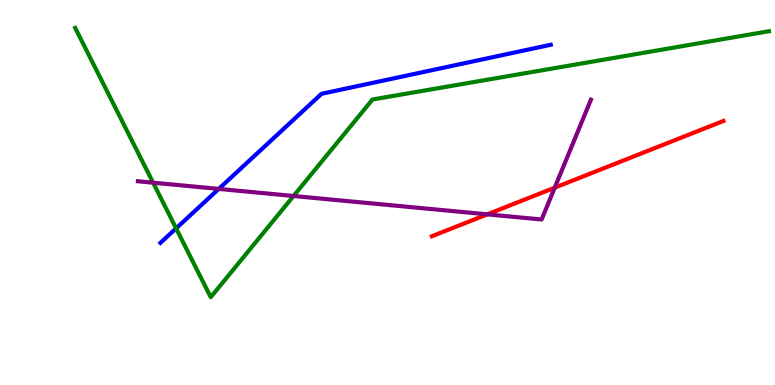[{'lines': ['blue', 'red'], 'intersections': []}, {'lines': ['green', 'red'], 'intersections': []}, {'lines': ['purple', 'red'], 'intersections': [{'x': 6.29, 'y': 4.43}, {'x': 7.16, 'y': 5.13}]}, {'lines': ['blue', 'green'], 'intersections': [{'x': 2.27, 'y': 4.07}]}, {'lines': ['blue', 'purple'], 'intersections': [{'x': 2.82, 'y': 5.09}]}, {'lines': ['green', 'purple'], 'intersections': [{'x': 1.98, 'y': 5.25}, {'x': 3.79, 'y': 4.91}]}]